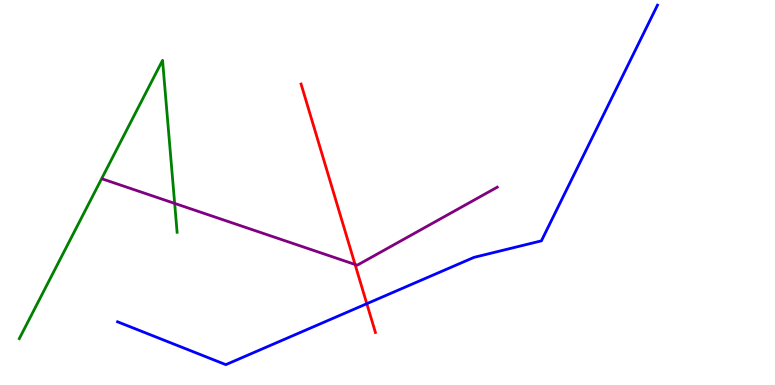[{'lines': ['blue', 'red'], 'intersections': [{'x': 4.73, 'y': 2.11}]}, {'lines': ['green', 'red'], 'intersections': []}, {'lines': ['purple', 'red'], 'intersections': [{'x': 4.58, 'y': 3.13}]}, {'lines': ['blue', 'green'], 'intersections': []}, {'lines': ['blue', 'purple'], 'intersections': []}, {'lines': ['green', 'purple'], 'intersections': [{'x': 2.25, 'y': 4.72}]}]